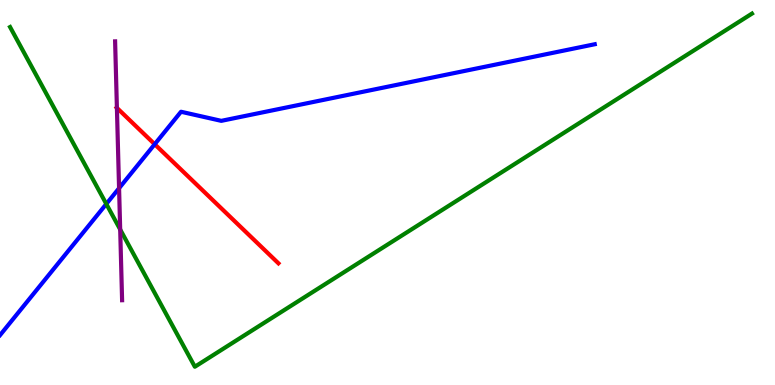[{'lines': ['blue', 'red'], 'intersections': [{'x': 2.0, 'y': 6.25}]}, {'lines': ['green', 'red'], 'intersections': []}, {'lines': ['purple', 'red'], 'intersections': [{'x': 1.51, 'y': 7.2}]}, {'lines': ['blue', 'green'], 'intersections': [{'x': 1.37, 'y': 4.7}]}, {'lines': ['blue', 'purple'], 'intersections': [{'x': 1.54, 'y': 5.11}]}, {'lines': ['green', 'purple'], 'intersections': [{'x': 1.55, 'y': 4.04}]}]